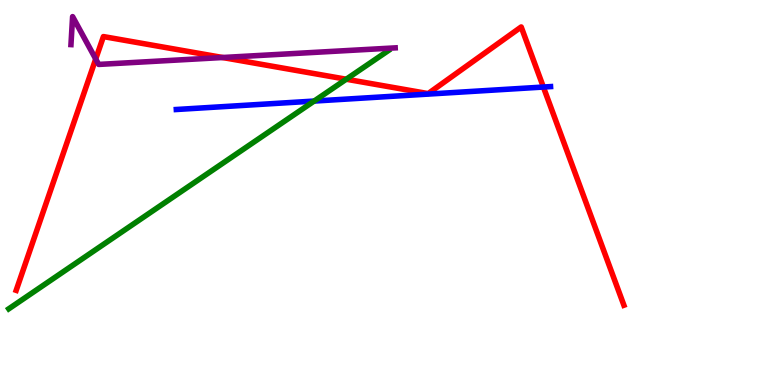[{'lines': ['blue', 'red'], 'intersections': [{'x': 7.01, 'y': 7.74}]}, {'lines': ['green', 'red'], 'intersections': [{'x': 4.47, 'y': 7.94}]}, {'lines': ['purple', 'red'], 'intersections': [{'x': 1.24, 'y': 8.47}, {'x': 2.87, 'y': 8.51}]}, {'lines': ['blue', 'green'], 'intersections': [{'x': 4.05, 'y': 7.37}]}, {'lines': ['blue', 'purple'], 'intersections': []}, {'lines': ['green', 'purple'], 'intersections': []}]